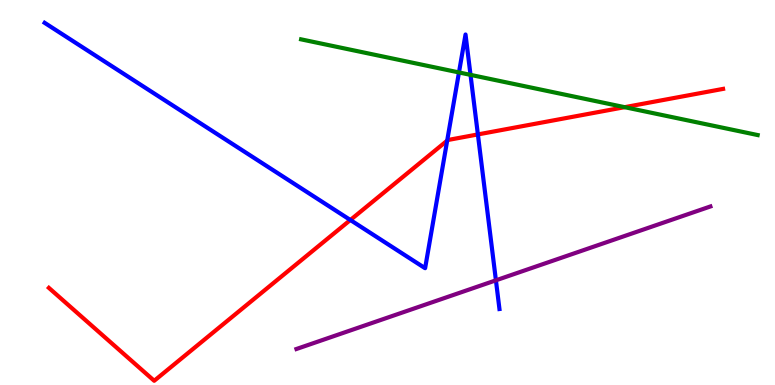[{'lines': ['blue', 'red'], 'intersections': [{'x': 4.52, 'y': 4.29}, {'x': 5.77, 'y': 6.35}, {'x': 6.17, 'y': 6.51}]}, {'lines': ['green', 'red'], 'intersections': [{'x': 8.06, 'y': 7.22}]}, {'lines': ['purple', 'red'], 'intersections': []}, {'lines': ['blue', 'green'], 'intersections': [{'x': 5.92, 'y': 8.12}, {'x': 6.07, 'y': 8.06}]}, {'lines': ['blue', 'purple'], 'intersections': [{'x': 6.4, 'y': 2.72}]}, {'lines': ['green', 'purple'], 'intersections': []}]